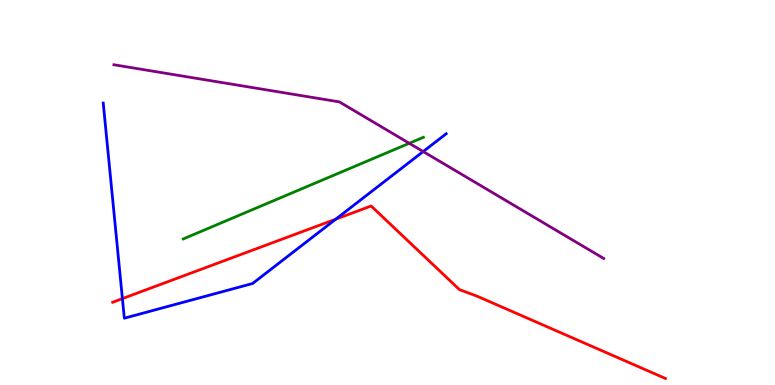[{'lines': ['blue', 'red'], 'intersections': [{'x': 1.58, 'y': 2.24}, {'x': 4.33, 'y': 4.31}]}, {'lines': ['green', 'red'], 'intersections': []}, {'lines': ['purple', 'red'], 'intersections': []}, {'lines': ['blue', 'green'], 'intersections': []}, {'lines': ['blue', 'purple'], 'intersections': [{'x': 5.46, 'y': 6.06}]}, {'lines': ['green', 'purple'], 'intersections': [{'x': 5.28, 'y': 6.28}]}]